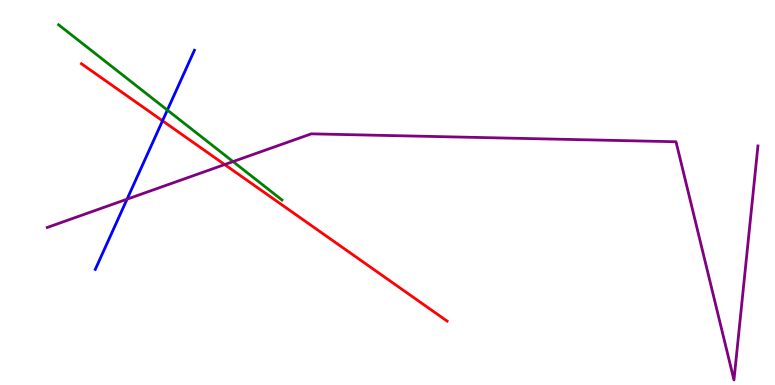[{'lines': ['blue', 'red'], 'intersections': [{'x': 2.1, 'y': 6.86}]}, {'lines': ['green', 'red'], 'intersections': []}, {'lines': ['purple', 'red'], 'intersections': [{'x': 2.9, 'y': 5.73}]}, {'lines': ['blue', 'green'], 'intersections': [{'x': 2.16, 'y': 7.14}]}, {'lines': ['blue', 'purple'], 'intersections': [{'x': 1.64, 'y': 4.83}]}, {'lines': ['green', 'purple'], 'intersections': [{'x': 3.01, 'y': 5.8}]}]